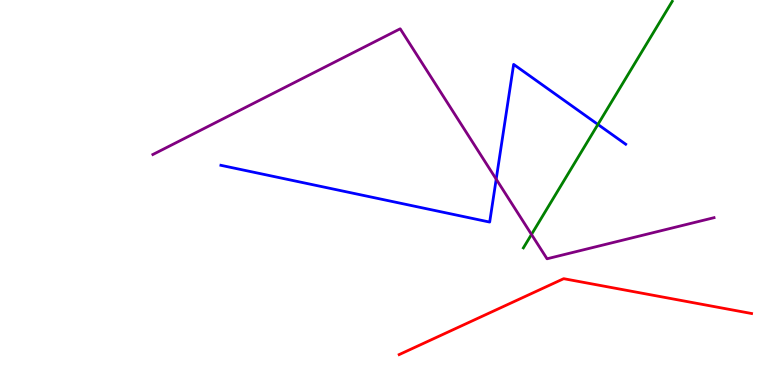[{'lines': ['blue', 'red'], 'intersections': []}, {'lines': ['green', 'red'], 'intersections': []}, {'lines': ['purple', 'red'], 'intersections': []}, {'lines': ['blue', 'green'], 'intersections': [{'x': 7.72, 'y': 6.77}]}, {'lines': ['blue', 'purple'], 'intersections': [{'x': 6.4, 'y': 5.35}]}, {'lines': ['green', 'purple'], 'intersections': [{'x': 6.86, 'y': 3.91}]}]